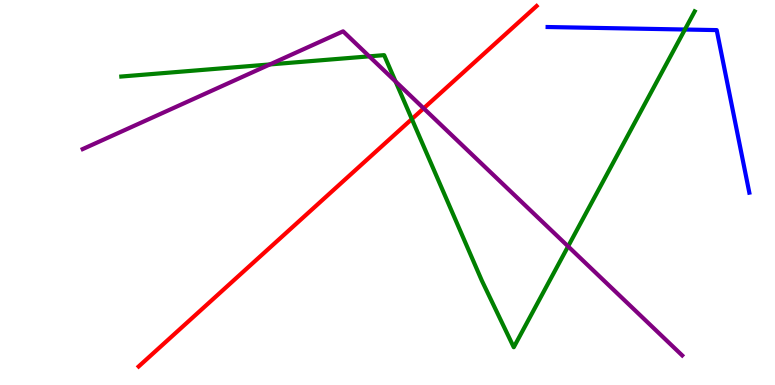[{'lines': ['blue', 'red'], 'intersections': []}, {'lines': ['green', 'red'], 'intersections': [{'x': 5.31, 'y': 6.91}]}, {'lines': ['purple', 'red'], 'intersections': [{'x': 5.47, 'y': 7.19}]}, {'lines': ['blue', 'green'], 'intersections': [{'x': 8.84, 'y': 9.23}]}, {'lines': ['blue', 'purple'], 'intersections': []}, {'lines': ['green', 'purple'], 'intersections': [{'x': 3.48, 'y': 8.33}, {'x': 4.76, 'y': 8.54}, {'x': 5.1, 'y': 7.88}, {'x': 7.33, 'y': 3.6}]}]